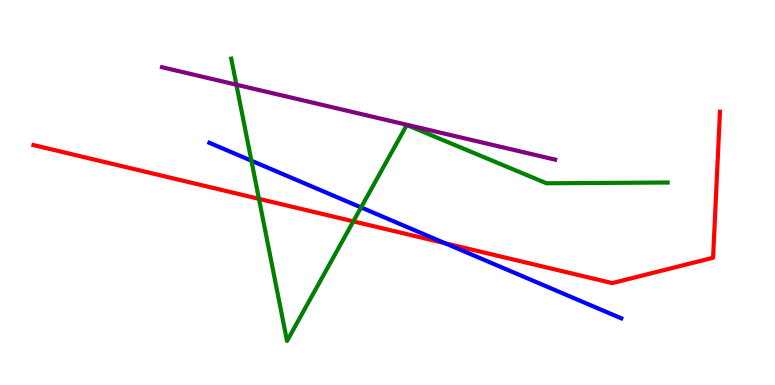[{'lines': ['blue', 'red'], 'intersections': [{'x': 5.74, 'y': 3.68}]}, {'lines': ['green', 'red'], 'intersections': [{'x': 3.34, 'y': 4.84}, {'x': 4.56, 'y': 4.25}]}, {'lines': ['purple', 'red'], 'intersections': []}, {'lines': ['blue', 'green'], 'intersections': [{'x': 3.24, 'y': 5.83}, {'x': 4.66, 'y': 4.61}]}, {'lines': ['blue', 'purple'], 'intersections': []}, {'lines': ['green', 'purple'], 'intersections': [{'x': 3.05, 'y': 7.8}]}]